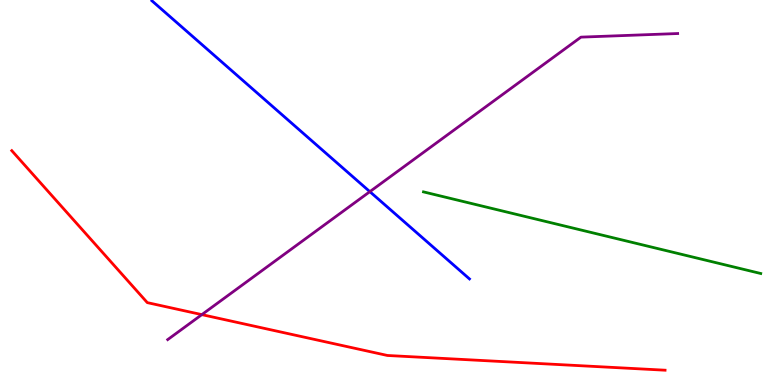[{'lines': ['blue', 'red'], 'intersections': []}, {'lines': ['green', 'red'], 'intersections': []}, {'lines': ['purple', 'red'], 'intersections': [{'x': 2.6, 'y': 1.83}]}, {'lines': ['blue', 'green'], 'intersections': []}, {'lines': ['blue', 'purple'], 'intersections': [{'x': 4.77, 'y': 5.02}]}, {'lines': ['green', 'purple'], 'intersections': []}]